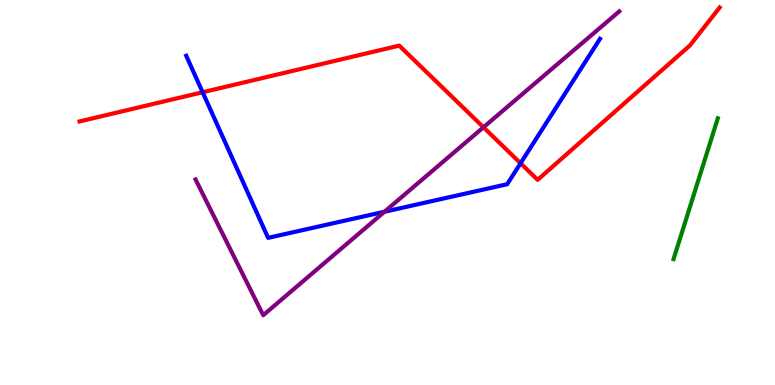[{'lines': ['blue', 'red'], 'intersections': [{'x': 2.61, 'y': 7.6}, {'x': 6.72, 'y': 5.76}]}, {'lines': ['green', 'red'], 'intersections': []}, {'lines': ['purple', 'red'], 'intersections': [{'x': 6.24, 'y': 6.69}]}, {'lines': ['blue', 'green'], 'intersections': []}, {'lines': ['blue', 'purple'], 'intersections': [{'x': 4.96, 'y': 4.5}]}, {'lines': ['green', 'purple'], 'intersections': []}]